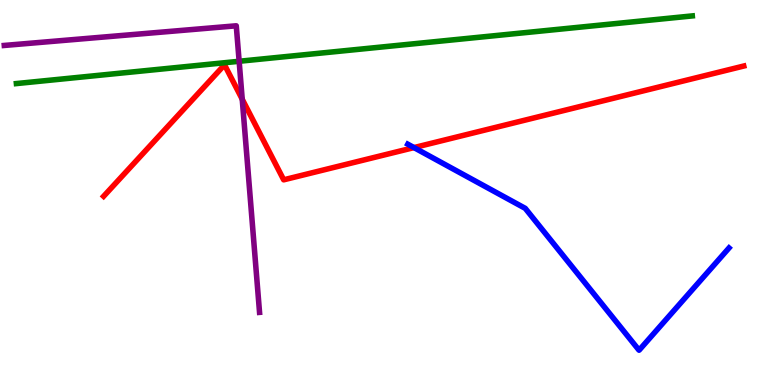[{'lines': ['blue', 'red'], 'intersections': [{'x': 5.34, 'y': 6.17}]}, {'lines': ['green', 'red'], 'intersections': []}, {'lines': ['purple', 'red'], 'intersections': [{'x': 3.13, 'y': 7.42}]}, {'lines': ['blue', 'green'], 'intersections': []}, {'lines': ['blue', 'purple'], 'intersections': []}, {'lines': ['green', 'purple'], 'intersections': [{'x': 3.09, 'y': 8.41}]}]